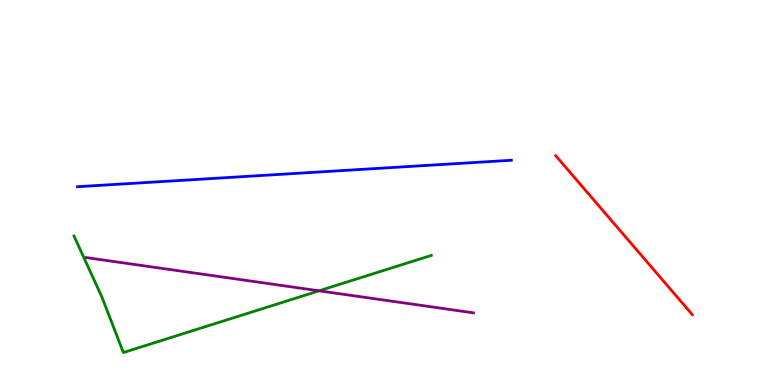[{'lines': ['blue', 'red'], 'intersections': []}, {'lines': ['green', 'red'], 'intersections': []}, {'lines': ['purple', 'red'], 'intersections': []}, {'lines': ['blue', 'green'], 'intersections': []}, {'lines': ['blue', 'purple'], 'intersections': []}, {'lines': ['green', 'purple'], 'intersections': [{'x': 4.12, 'y': 2.45}]}]